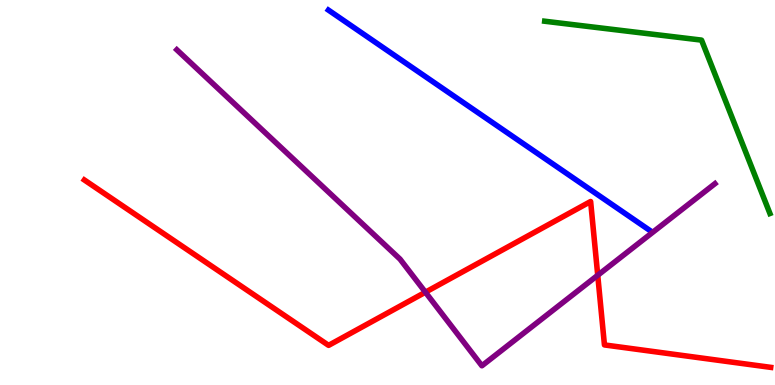[{'lines': ['blue', 'red'], 'intersections': []}, {'lines': ['green', 'red'], 'intersections': []}, {'lines': ['purple', 'red'], 'intersections': [{'x': 5.49, 'y': 2.41}, {'x': 7.71, 'y': 2.85}]}, {'lines': ['blue', 'green'], 'intersections': []}, {'lines': ['blue', 'purple'], 'intersections': []}, {'lines': ['green', 'purple'], 'intersections': []}]